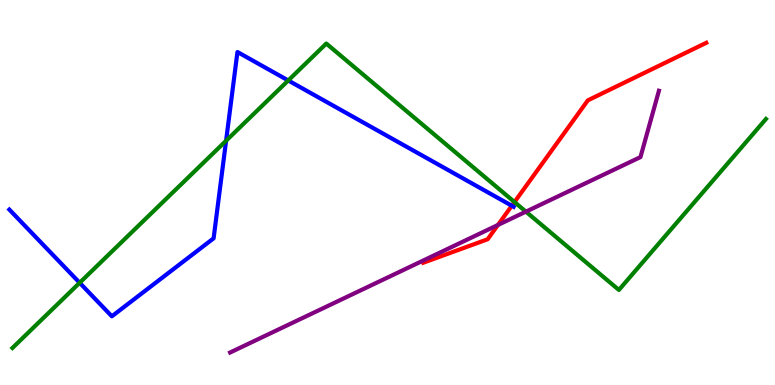[{'lines': ['blue', 'red'], 'intersections': [{'x': 6.6, 'y': 4.66}]}, {'lines': ['green', 'red'], 'intersections': [{'x': 6.64, 'y': 4.75}]}, {'lines': ['purple', 'red'], 'intersections': [{'x': 6.43, 'y': 4.16}]}, {'lines': ['blue', 'green'], 'intersections': [{'x': 1.03, 'y': 2.65}, {'x': 2.92, 'y': 6.34}, {'x': 3.72, 'y': 7.91}]}, {'lines': ['blue', 'purple'], 'intersections': []}, {'lines': ['green', 'purple'], 'intersections': [{'x': 6.79, 'y': 4.5}]}]